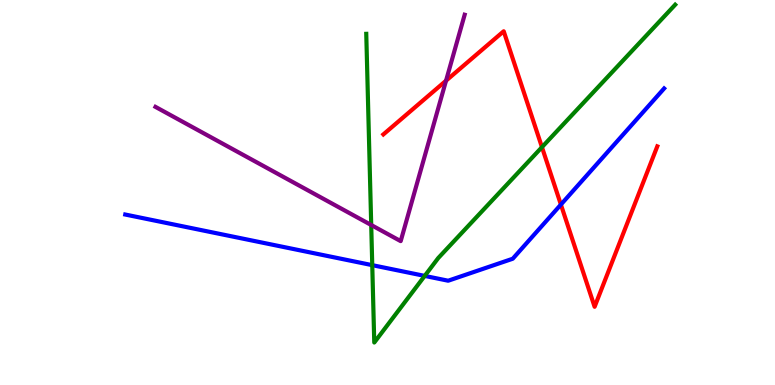[{'lines': ['blue', 'red'], 'intersections': [{'x': 7.24, 'y': 4.69}]}, {'lines': ['green', 'red'], 'intersections': [{'x': 6.99, 'y': 6.18}]}, {'lines': ['purple', 'red'], 'intersections': [{'x': 5.76, 'y': 7.9}]}, {'lines': ['blue', 'green'], 'intersections': [{'x': 4.8, 'y': 3.11}, {'x': 5.48, 'y': 2.83}]}, {'lines': ['blue', 'purple'], 'intersections': []}, {'lines': ['green', 'purple'], 'intersections': [{'x': 4.79, 'y': 4.16}]}]